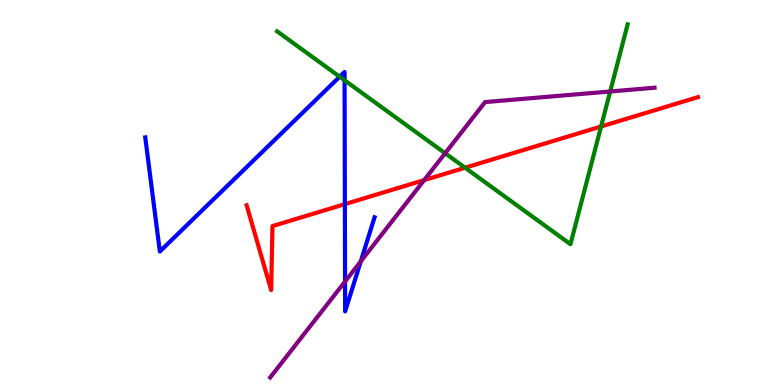[{'lines': ['blue', 'red'], 'intersections': [{'x': 4.45, 'y': 4.7}]}, {'lines': ['green', 'red'], 'intersections': [{'x': 6.0, 'y': 5.64}, {'x': 7.76, 'y': 6.71}]}, {'lines': ['purple', 'red'], 'intersections': [{'x': 5.47, 'y': 5.32}]}, {'lines': ['blue', 'green'], 'intersections': [{'x': 4.38, 'y': 8.01}, {'x': 4.45, 'y': 7.91}]}, {'lines': ['blue', 'purple'], 'intersections': [{'x': 4.45, 'y': 2.69}, {'x': 4.66, 'y': 3.21}]}, {'lines': ['green', 'purple'], 'intersections': [{'x': 5.74, 'y': 6.02}, {'x': 7.87, 'y': 7.62}]}]